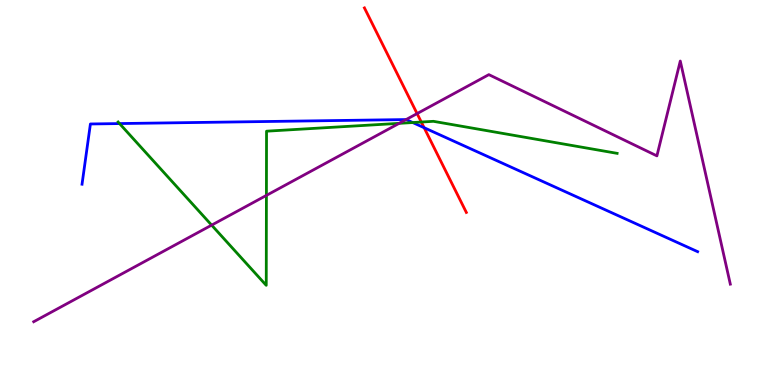[{'lines': ['blue', 'red'], 'intersections': [{'x': 5.47, 'y': 6.68}]}, {'lines': ['green', 'red'], 'intersections': [{'x': 5.44, 'y': 6.83}]}, {'lines': ['purple', 'red'], 'intersections': [{'x': 5.38, 'y': 7.05}]}, {'lines': ['blue', 'green'], 'intersections': [{'x': 1.54, 'y': 6.79}, {'x': 5.33, 'y': 6.82}]}, {'lines': ['blue', 'purple'], 'intersections': [{'x': 5.24, 'y': 6.89}]}, {'lines': ['green', 'purple'], 'intersections': [{'x': 2.73, 'y': 4.15}, {'x': 3.44, 'y': 4.92}, {'x': 5.15, 'y': 6.8}]}]